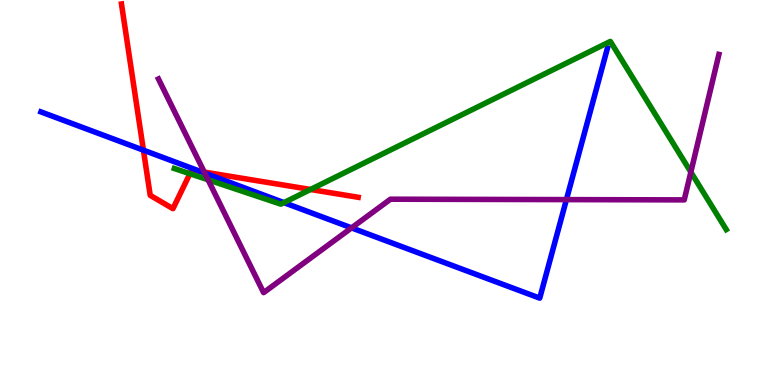[{'lines': ['blue', 'red'], 'intersections': [{'x': 1.85, 'y': 6.1}, {'x': 2.59, 'y': 5.55}]}, {'lines': ['green', 'red'], 'intersections': [{'x': 2.45, 'y': 5.49}, {'x': 4.01, 'y': 5.08}]}, {'lines': ['purple', 'red'], 'intersections': [{'x': 2.64, 'y': 5.53}]}, {'lines': ['blue', 'green'], 'intersections': [{'x': 3.66, 'y': 4.74}]}, {'lines': ['blue', 'purple'], 'intersections': [{'x': 2.64, 'y': 5.5}, {'x': 4.54, 'y': 4.08}, {'x': 7.31, 'y': 4.82}]}, {'lines': ['green', 'purple'], 'intersections': [{'x': 2.68, 'y': 5.33}, {'x': 8.91, 'y': 5.53}]}]